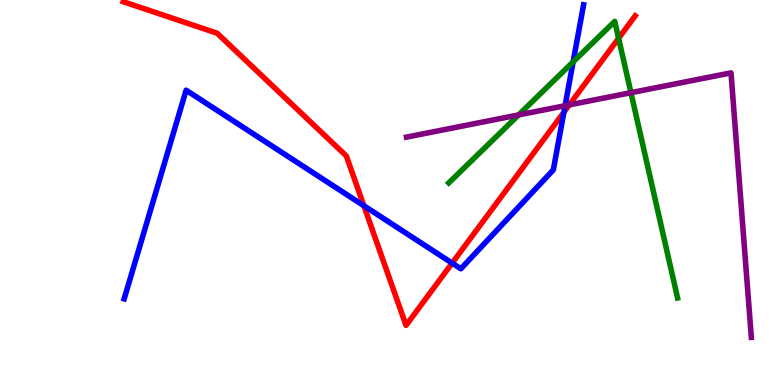[{'lines': ['blue', 'red'], 'intersections': [{'x': 4.7, 'y': 4.66}, {'x': 5.83, 'y': 3.17}, {'x': 7.28, 'y': 7.09}]}, {'lines': ['green', 'red'], 'intersections': [{'x': 7.98, 'y': 9.01}]}, {'lines': ['purple', 'red'], 'intersections': [{'x': 7.35, 'y': 7.28}]}, {'lines': ['blue', 'green'], 'intersections': [{'x': 7.4, 'y': 8.39}]}, {'lines': ['blue', 'purple'], 'intersections': [{'x': 7.29, 'y': 7.25}]}, {'lines': ['green', 'purple'], 'intersections': [{'x': 6.69, 'y': 7.01}, {'x': 8.14, 'y': 7.59}]}]